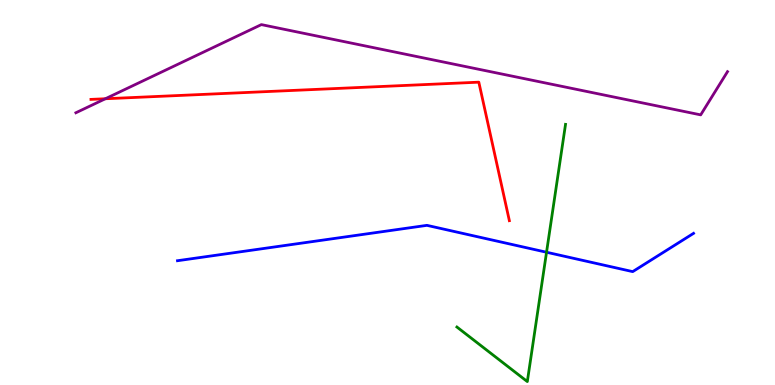[{'lines': ['blue', 'red'], 'intersections': []}, {'lines': ['green', 'red'], 'intersections': []}, {'lines': ['purple', 'red'], 'intersections': [{'x': 1.36, 'y': 7.43}]}, {'lines': ['blue', 'green'], 'intersections': [{'x': 7.05, 'y': 3.45}]}, {'lines': ['blue', 'purple'], 'intersections': []}, {'lines': ['green', 'purple'], 'intersections': []}]